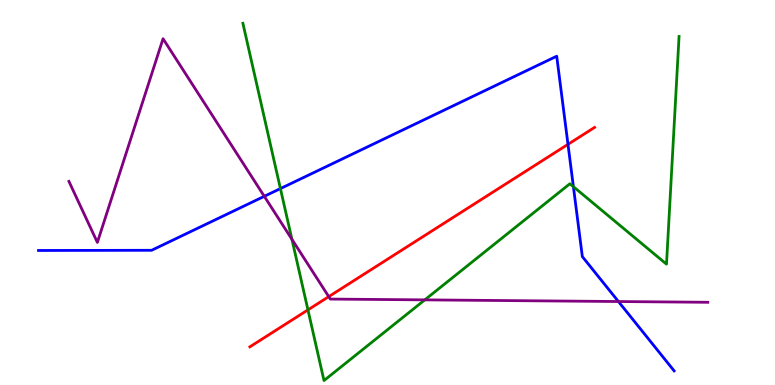[{'lines': ['blue', 'red'], 'intersections': [{'x': 7.33, 'y': 6.25}]}, {'lines': ['green', 'red'], 'intersections': [{'x': 3.97, 'y': 1.95}]}, {'lines': ['purple', 'red'], 'intersections': [{'x': 4.24, 'y': 2.3}]}, {'lines': ['blue', 'green'], 'intersections': [{'x': 3.62, 'y': 5.1}, {'x': 7.4, 'y': 5.15}]}, {'lines': ['blue', 'purple'], 'intersections': [{'x': 3.41, 'y': 4.9}, {'x': 7.98, 'y': 2.17}]}, {'lines': ['green', 'purple'], 'intersections': [{'x': 3.77, 'y': 3.78}, {'x': 5.48, 'y': 2.21}]}]